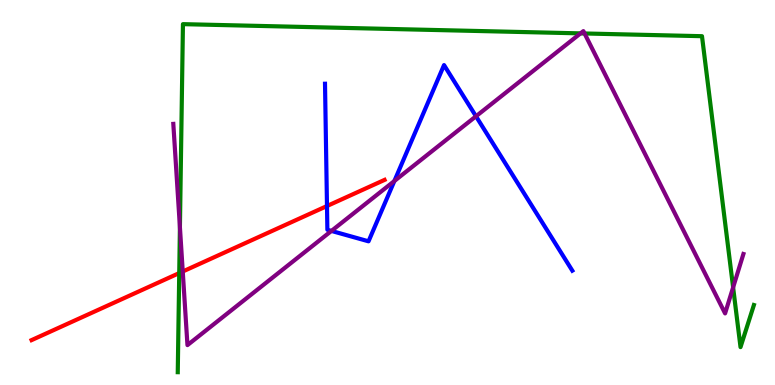[{'lines': ['blue', 'red'], 'intersections': [{'x': 4.22, 'y': 4.65}]}, {'lines': ['green', 'red'], 'intersections': [{'x': 2.31, 'y': 2.91}]}, {'lines': ['purple', 'red'], 'intersections': [{'x': 2.36, 'y': 2.95}]}, {'lines': ['blue', 'green'], 'intersections': []}, {'lines': ['blue', 'purple'], 'intersections': [{'x': 4.28, 'y': 4.0}, {'x': 5.09, 'y': 5.3}, {'x': 6.14, 'y': 6.98}]}, {'lines': ['green', 'purple'], 'intersections': [{'x': 2.32, 'y': 4.1}, {'x': 7.49, 'y': 9.13}, {'x': 7.54, 'y': 9.13}, {'x': 9.46, 'y': 2.54}]}]